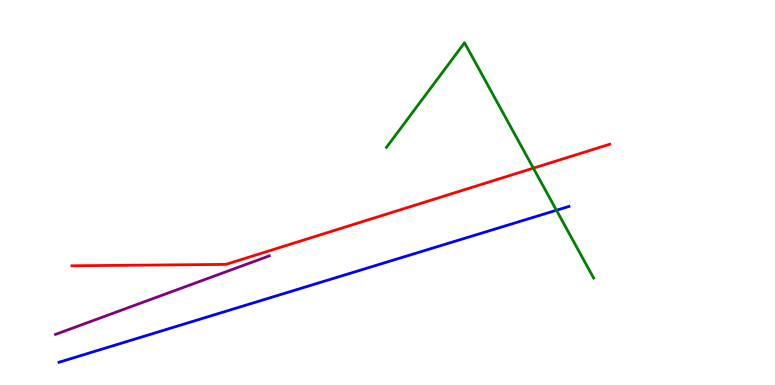[{'lines': ['blue', 'red'], 'intersections': []}, {'lines': ['green', 'red'], 'intersections': [{'x': 6.88, 'y': 5.63}]}, {'lines': ['purple', 'red'], 'intersections': []}, {'lines': ['blue', 'green'], 'intersections': [{'x': 7.18, 'y': 4.54}]}, {'lines': ['blue', 'purple'], 'intersections': []}, {'lines': ['green', 'purple'], 'intersections': []}]